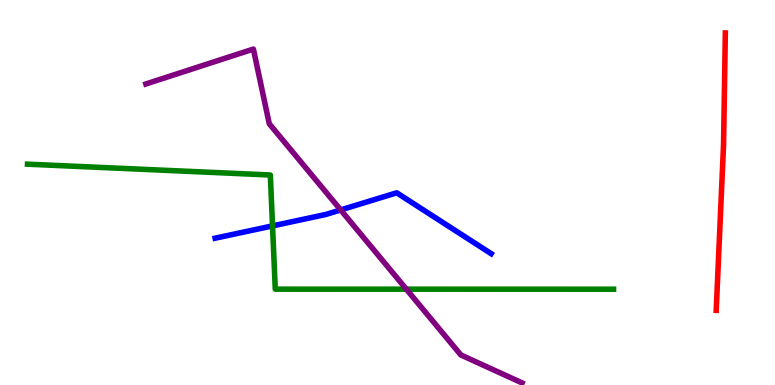[{'lines': ['blue', 'red'], 'intersections': []}, {'lines': ['green', 'red'], 'intersections': []}, {'lines': ['purple', 'red'], 'intersections': []}, {'lines': ['blue', 'green'], 'intersections': [{'x': 3.52, 'y': 4.13}]}, {'lines': ['blue', 'purple'], 'intersections': [{'x': 4.4, 'y': 4.55}]}, {'lines': ['green', 'purple'], 'intersections': [{'x': 5.24, 'y': 2.49}]}]